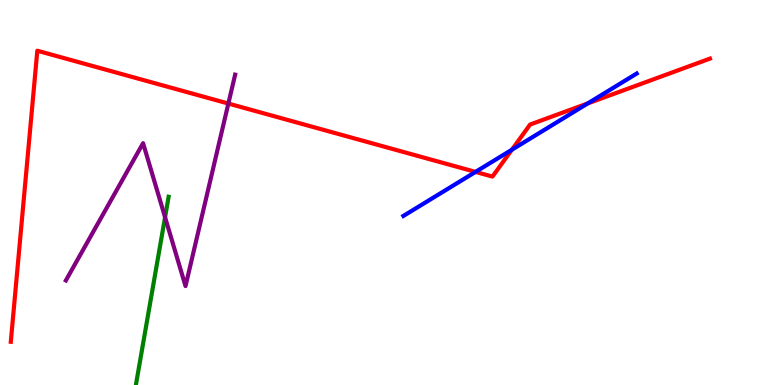[{'lines': ['blue', 'red'], 'intersections': [{'x': 6.14, 'y': 5.53}, {'x': 6.61, 'y': 6.11}, {'x': 7.58, 'y': 7.31}]}, {'lines': ['green', 'red'], 'intersections': []}, {'lines': ['purple', 'red'], 'intersections': [{'x': 2.95, 'y': 7.31}]}, {'lines': ['blue', 'green'], 'intersections': []}, {'lines': ['blue', 'purple'], 'intersections': []}, {'lines': ['green', 'purple'], 'intersections': [{'x': 2.13, 'y': 4.36}]}]